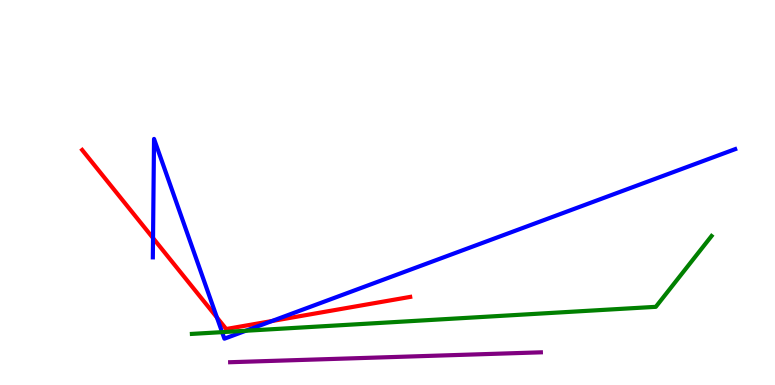[{'lines': ['blue', 'red'], 'intersections': [{'x': 1.97, 'y': 3.82}, {'x': 2.8, 'y': 1.75}, {'x': 3.51, 'y': 1.66}]}, {'lines': ['green', 'red'], 'intersections': []}, {'lines': ['purple', 'red'], 'intersections': []}, {'lines': ['blue', 'green'], 'intersections': [{'x': 2.87, 'y': 1.37}, {'x': 3.17, 'y': 1.41}]}, {'lines': ['blue', 'purple'], 'intersections': []}, {'lines': ['green', 'purple'], 'intersections': []}]